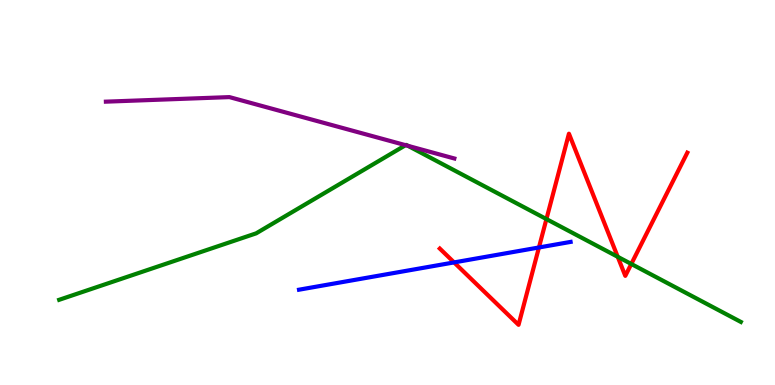[{'lines': ['blue', 'red'], 'intersections': [{'x': 5.86, 'y': 3.18}, {'x': 6.95, 'y': 3.57}]}, {'lines': ['green', 'red'], 'intersections': [{'x': 7.05, 'y': 4.31}, {'x': 7.97, 'y': 3.33}, {'x': 8.15, 'y': 3.14}]}, {'lines': ['purple', 'red'], 'intersections': []}, {'lines': ['blue', 'green'], 'intersections': []}, {'lines': ['blue', 'purple'], 'intersections': []}, {'lines': ['green', 'purple'], 'intersections': [{'x': 5.23, 'y': 6.23}, {'x': 5.26, 'y': 6.21}]}]